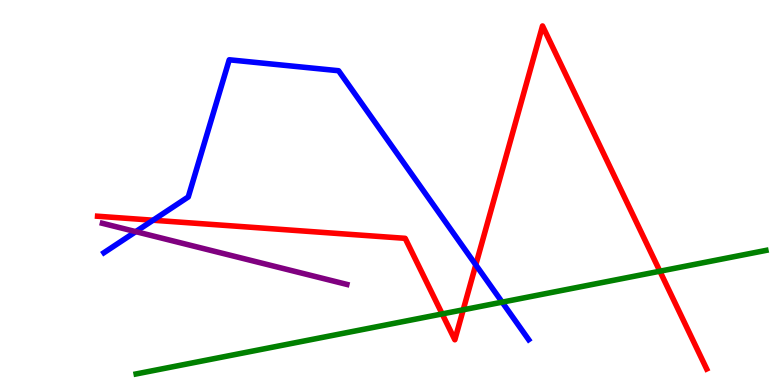[{'lines': ['blue', 'red'], 'intersections': [{'x': 1.98, 'y': 4.28}, {'x': 6.14, 'y': 3.12}]}, {'lines': ['green', 'red'], 'intersections': [{'x': 5.71, 'y': 1.85}, {'x': 5.98, 'y': 1.95}, {'x': 8.51, 'y': 2.96}]}, {'lines': ['purple', 'red'], 'intersections': []}, {'lines': ['blue', 'green'], 'intersections': [{'x': 6.48, 'y': 2.15}]}, {'lines': ['blue', 'purple'], 'intersections': [{'x': 1.75, 'y': 3.98}]}, {'lines': ['green', 'purple'], 'intersections': []}]